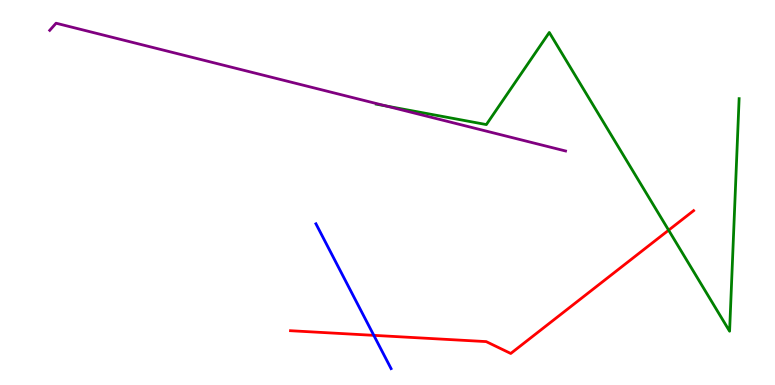[{'lines': ['blue', 'red'], 'intersections': [{'x': 4.82, 'y': 1.29}]}, {'lines': ['green', 'red'], 'intersections': [{'x': 8.63, 'y': 4.02}]}, {'lines': ['purple', 'red'], 'intersections': []}, {'lines': ['blue', 'green'], 'intersections': []}, {'lines': ['blue', 'purple'], 'intersections': []}, {'lines': ['green', 'purple'], 'intersections': [{'x': 4.98, 'y': 7.25}]}]